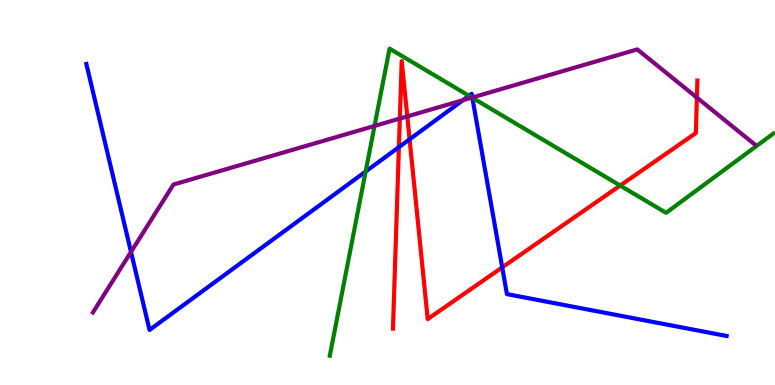[{'lines': ['blue', 'red'], 'intersections': [{'x': 5.15, 'y': 6.18}, {'x': 5.29, 'y': 6.38}, {'x': 6.48, 'y': 3.06}]}, {'lines': ['green', 'red'], 'intersections': [{'x': 8.0, 'y': 5.18}]}, {'lines': ['purple', 'red'], 'intersections': [{'x': 5.16, 'y': 6.92}, {'x': 5.26, 'y': 6.98}, {'x': 8.99, 'y': 7.46}]}, {'lines': ['blue', 'green'], 'intersections': [{'x': 4.72, 'y': 5.54}, {'x': 6.05, 'y': 7.51}, {'x': 6.09, 'y': 7.46}]}, {'lines': ['blue', 'purple'], 'intersections': [{'x': 1.69, 'y': 3.46}, {'x': 5.97, 'y': 7.4}, {'x': 6.09, 'y': 7.47}]}, {'lines': ['green', 'purple'], 'intersections': [{'x': 4.83, 'y': 6.73}, {'x': 6.09, 'y': 7.47}]}]